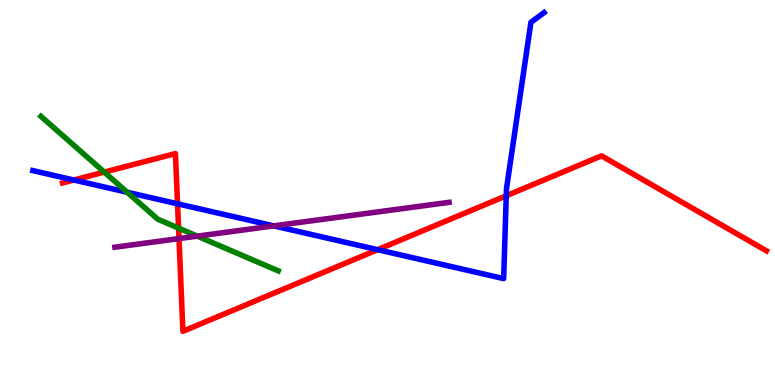[{'lines': ['blue', 'red'], 'intersections': [{'x': 0.953, 'y': 5.32}, {'x': 2.29, 'y': 4.71}, {'x': 4.87, 'y': 3.51}, {'x': 6.53, 'y': 4.92}]}, {'lines': ['green', 'red'], 'intersections': [{'x': 1.35, 'y': 5.53}, {'x': 2.3, 'y': 4.08}]}, {'lines': ['purple', 'red'], 'intersections': [{'x': 2.31, 'y': 3.8}]}, {'lines': ['blue', 'green'], 'intersections': [{'x': 1.64, 'y': 5.01}]}, {'lines': ['blue', 'purple'], 'intersections': [{'x': 3.53, 'y': 4.13}]}, {'lines': ['green', 'purple'], 'intersections': [{'x': 2.55, 'y': 3.87}]}]